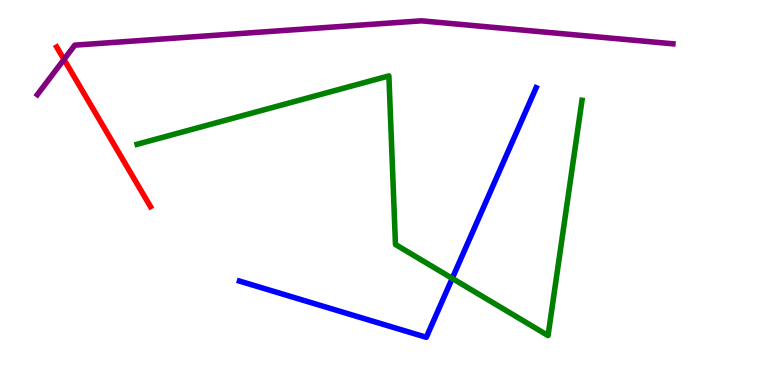[{'lines': ['blue', 'red'], 'intersections': []}, {'lines': ['green', 'red'], 'intersections': []}, {'lines': ['purple', 'red'], 'intersections': [{'x': 0.826, 'y': 8.46}]}, {'lines': ['blue', 'green'], 'intersections': [{'x': 5.84, 'y': 2.77}]}, {'lines': ['blue', 'purple'], 'intersections': []}, {'lines': ['green', 'purple'], 'intersections': []}]